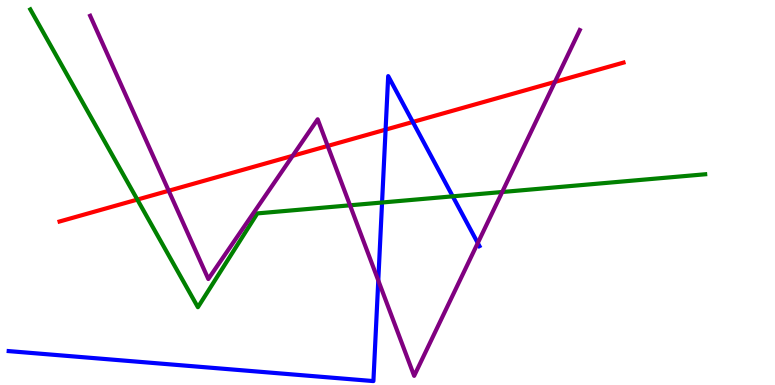[{'lines': ['blue', 'red'], 'intersections': [{'x': 4.98, 'y': 6.63}, {'x': 5.33, 'y': 6.83}]}, {'lines': ['green', 'red'], 'intersections': [{'x': 1.77, 'y': 4.82}]}, {'lines': ['purple', 'red'], 'intersections': [{'x': 2.18, 'y': 5.05}, {'x': 3.78, 'y': 5.95}, {'x': 4.23, 'y': 6.21}, {'x': 7.16, 'y': 7.87}]}, {'lines': ['blue', 'green'], 'intersections': [{'x': 4.93, 'y': 4.74}, {'x': 5.84, 'y': 4.9}]}, {'lines': ['blue', 'purple'], 'intersections': [{'x': 4.88, 'y': 2.72}, {'x': 6.16, 'y': 3.69}]}, {'lines': ['green', 'purple'], 'intersections': [{'x': 4.52, 'y': 4.67}, {'x': 6.48, 'y': 5.01}]}]